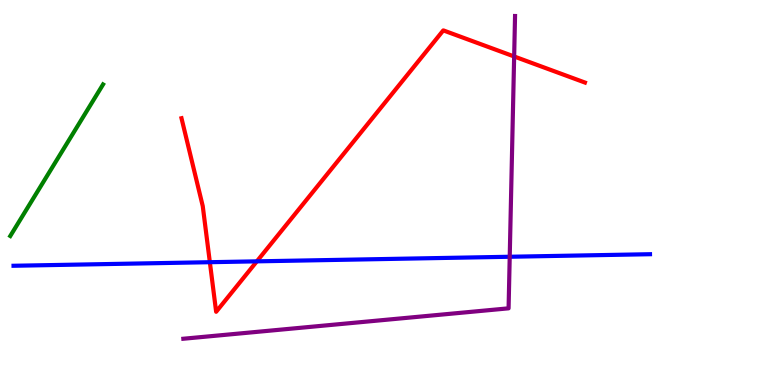[{'lines': ['blue', 'red'], 'intersections': [{'x': 2.71, 'y': 3.19}, {'x': 3.31, 'y': 3.21}]}, {'lines': ['green', 'red'], 'intersections': []}, {'lines': ['purple', 'red'], 'intersections': [{'x': 6.63, 'y': 8.53}]}, {'lines': ['blue', 'green'], 'intersections': []}, {'lines': ['blue', 'purple'], 'intersections': [{'x': 6.58, 'y': 3.33}]}, {'lines': ['green', 'purple'], 'intersections': []}]